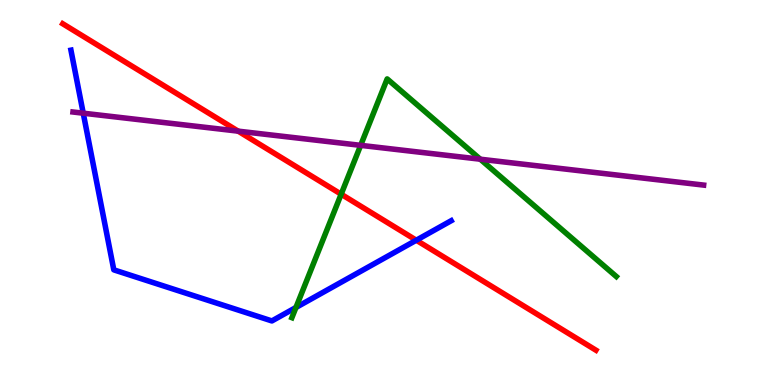[{'lines': ['blue', 'red'], 'intersections': [{'x': 5.37, 'y': 3.76}]}, {'lines': ['green', 'red'], 'intersections': [{'x': 4.4, 'y': 4.96}]}, {'lines': ['purple', 'red'], 'intersections': [{'x': 3.07, 'y': 6.59}]}, {'lines': ['blue', 'green'], 'intersections': [{'x': 3.82, 'y': 2.01}]}, {'lines': ['blue', 'purple'], 'intersections': [{'x': 1.07, 'y': 7.06}]}, {'lines': ['green', 'purple'], 'intersections': [{'x': 4.65, 'y': 6.22}, {'x': 6.2, 'y': 5.86}]}]